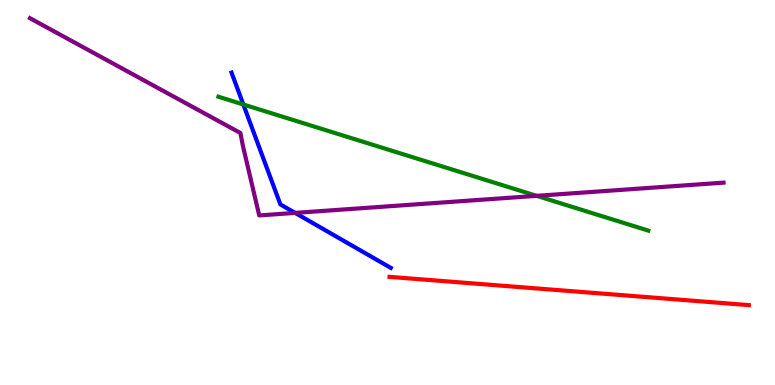[{'lines': ['blue', 'red'], 'intersections': []}, {'lines': ['green', 'red'], 'intersections': []}, {'lines': ['purple', 'red'], 'intersections': []}, {'lines': ['blue', 'green'], 'intersections': [{'x': 3.14, 'y': 7.29}]}, {'lines': ['blue', 'purple'], 'intersections': [{'x': 3.81, 'y': 4.47}]}, {'lines': ['green', 'purple'], 'intersections': [{'x': 6.92, 'y': 4.91}]}]